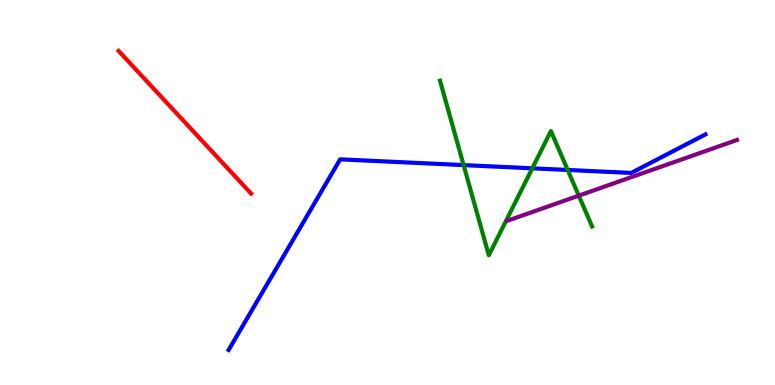[{'lines': ['blue', 'red'], 'intersections': []}, {'lines': ['green', 'red'], 'intersections': []}, {'lines': ['purple', 'red'], 'intersections': []}, {'lines': ['blue', 'green'], 'intersections': [{'x': 5.98, 'y': 5.71}, {'x': 6.87, 'y': 5.63}, {'x': 7.33, 'y': 5.59}]}, {'lines': ['blue', 'purple'], 'intersections': []}, {'lines': ['green', 'purple'], 'intersections': [{'x': 7.47, 'y': 4.92}]}]